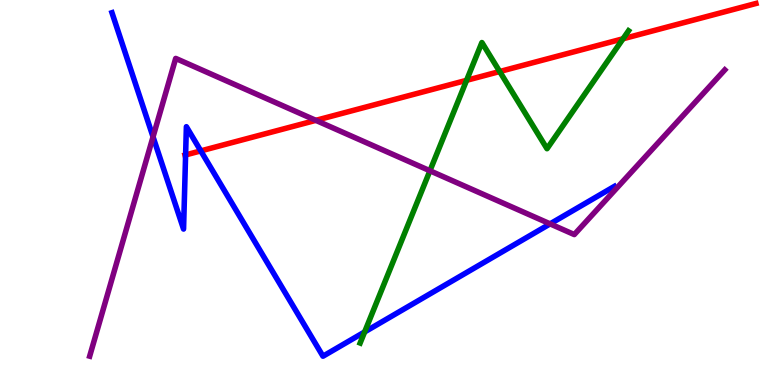[{'lines': ['blue', 'red'], 'intersections': [{'x': 2.39, 'y': 5.98}, {'x': 2.59, 'y': 6.08}]}, {'lines': ['green', 'red'], 'intersections': [{'x': 6.02, 'y': 7.91}, {'x': 6.45, 'y': 8.14}, {'x': 8.04, 'y': 8.99}]}, {'lines': ['purple', 'red'], 'intersections': [{'x': 4.08, 'y': 6.87}]}, {'lines': ['blue', 'green'], 'intersections': [{'x': 4.71, 'y': 1.38}]}, {'lines': ['blue', 'purple'], 'intersections': [{'x': 1.97, 'y': 6.45}, {'x': 7.1, 'y': 4.19}]}, {'lines': ['green', 'purple'], 'intersections': [{'x': 5.55, 'y': 5.56}]}]